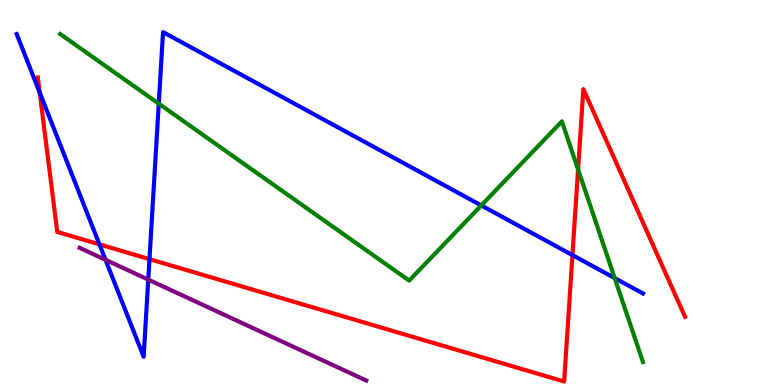[{'lines': ['blue', 'red'], 'intersections': [{'x': 0.512, 'y': 7.6}, {'x': 1.28, 'y': 3.65}, {'x': 1.93, 'y': 3.27}, {'x': 7.39, 'y': 3.37}]}, {'lines': ['green', 'red'], 'intersections': [{'x': 7.46, 'y': 5.6}]}, {'lines': ['purple', 'red'], 'intersections': []}, {'lines': ['blue', 'green'], 'intersections': [{'x': 2.05, 'y': 7.31}, {'x': 6.21, 'y': 4.66}, {'x': 7.93, 'y': 2.78}]}, {'lines': ['blue', 'purple'], 'intersections': [{'x': 1.36, 'y': 3.25}, {'x': 1.91, 'y': 2.74}]}, {'lines': ['green', 'purple'], 'intersections': []}]